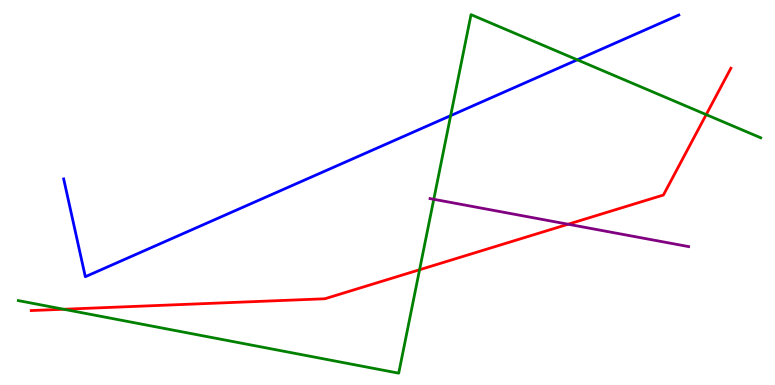[{'lines': ['blue', 'red'], 'intersections': []}, {'lines': ['green', 'red'], 'intersections': [{'x': 0.822, 'y': 1.97}, {'x': 5.41, 'y': 2.99}, {'x': 9.11, 'y': 7.02}]}, {'lines': ['purple', 'red'], 'intersections': [{'x': 7.33, 'y': 4.18}]}, {'lines': ['blue', 'green'], 'intersections': [{'x': 5.81, 'y': 7.0}, {'x': 7.45, 'y': 8.45}]}, {'lines': ['blue', 'purple'], 'intersections': []}, {'lines': ['green', 'purple'], 'intersections': [{'x': 5.6, 'y': 4.82}]}]